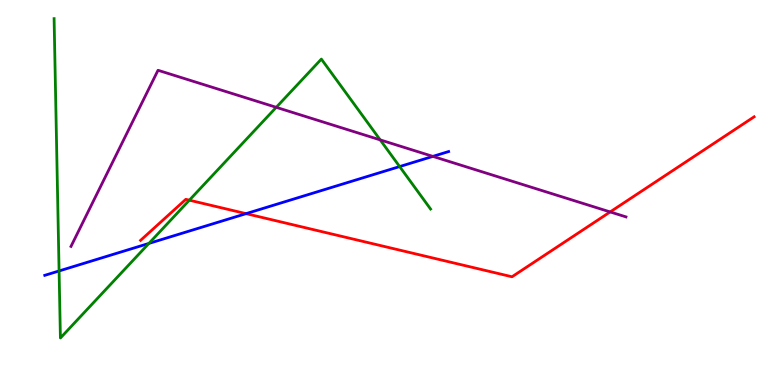[{'lines': ['blue', 'red'], 'intersections': [{'x': 3.17, 'y': 4.45}]}, {'lines': ['green', 'red'], 'intersections': [{'x': 2.44, 'y': 4.8}]}, {'lines': ['purple', 'red'], 'intersections': [{'x': 7.87, 'y': 4.5}]}, {'lines': ['blue', 'green'], 'intersections': [{'x': 0.762, 'y': 2.96}, {'x': 1.92, 'y': 3.68}, {'x': 5.16, 'y': 5.67}]}, {'lines': ['blue', 'purple'], 'intersections': [{'x': 5.59, 'y': 5.94}]}, {'lines': ['green', 'purple'], 'intersections': [{'x': 3.56, 'y': 7.21}, {'x': 4.91, 'y': 6.37}]}]